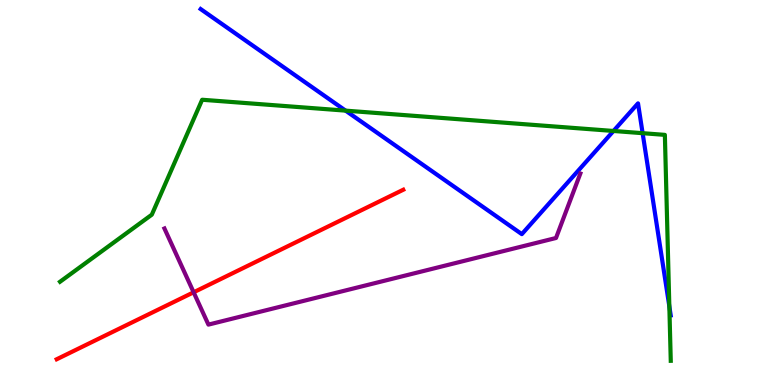[{'lines': ['blue', 'red'], 'intersections': []}, {'lines': ['green', 'red'], 'intersections': []}, {'lines': ['purple', 'red'], 'intersections': [{'x': 2.5, 'y': 2.41}]}, {'lines': ['blue', 'green'], 'intersections': [{'x': 4.46, 'y': 7.13}, {'x': 7.92, 'y': 6.6}, {'x': 8.29, 'y': 6.54}, {'x': 8.64, 'y': 2.04}]}, {'lines': ['blue', 'purple'], 'intersections': []}, {'lines': ['green', 'purple'], 'intersections': []}]